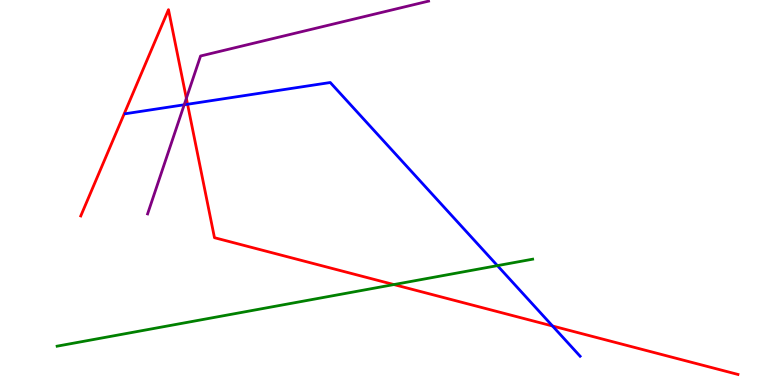[{'lines': ['blue', 'red'], 'intersections': [{'x': 2.42, 'y': 7.29}, {'x': 7.13, 'y': 1.53}]}, {'lines': ['green', 'red'], 'intersections': [{'x': 5.08, 'y': 2.61}]}, {'lines': ['purple', 'red'], 'intersections': [{'x': 2.4, 'y': 7.45}]}, {'lines': ['blue', 'green'], 'intersections': [{'x': 6.42, 'y': 3.1}]}, {'lines': ['blue', 'purple'], 'intersections': [{'x': 2.38, 'y': 7.28}]}, {'lines': ['green', 'purple'], 'intersections': []}]